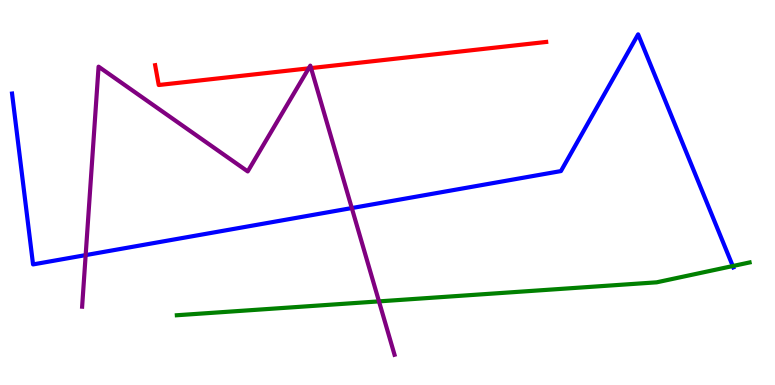[{'lines': ['blue', 'red'], 'intersections': []}, {'lines': ['green', 'red'], 'intersections': []}, {'lines': ['purple', 'red'], 'intersections': [{'x': 3.98, 'y': 8.22}, {'x': 4.01, 'y': 8.23}]}, {'lines': ['blue', 'green'], 'intersections': [{'x': 9.46, 'y': 3.09}]}, {'lines': ['blue', 'purple'], 'intersections': [{'x': 1.11, 'y': 3.37}, {'x': 4.54, 'y': 4.6}]}, {'lines': ['green', 'purple'], 'intersections': [{'x': 4.89, 'y': 2.17}]}]